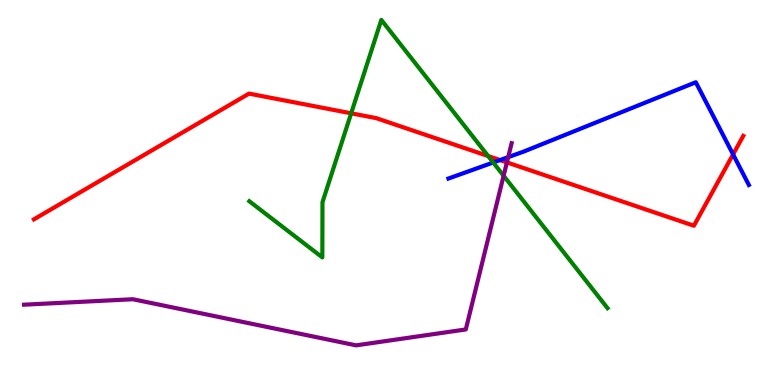[{'lines': ['blue', 'red'], 'intersections': [{'x': 6.45, 'y': 5.84}, {'x': 9.46, 'y': 5.99}]}, {'lines': ['green', 'red'], 'intersections': [{'x': 4.53, 'y': 7.06}, {'x': 6.3, 'y': 5.95}]}, {'lines': ['purple', 'red'], 'intersections': [{'x': 6.54, 'y': 5.78}]}, {'lines': ['blue', 'green'], 'intersections': [{'x': 6.36, 'y': 5.78}]}, {'lines': ['blue', 'purple'], 'intersections': [{'x': 6.56, 'y': 5.92}]}, {'lines': ['green', 'purple'], 'intersections': [{'x': 6.5, 'y': 5.43}]}]